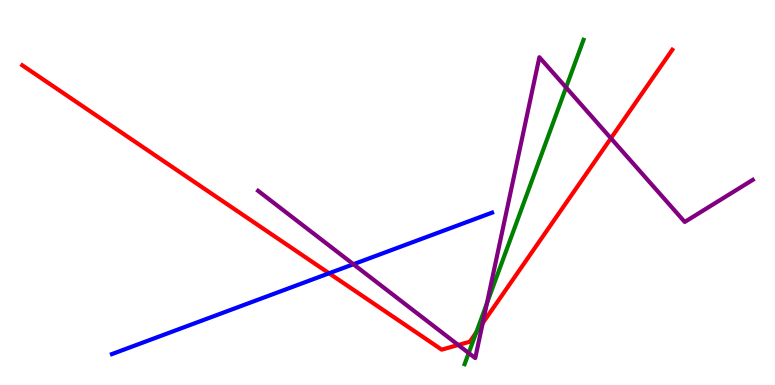[{'lines': ['blue', 'red'], 'intersections': [{'x': 4.25, 'y': 2.9}]}, {'lines': ['green', 'red'], 'intersections': [{'x': 6.15, 'y': 1.36}]}, {'lines': ['purple', 'red'], 'intersections': [{'x': 5.91, 'y': 1.04}, {'x': 6.23, 'y': 1.61}, {'x': 7.88, 'y': 6.41}]}, {'lines': ['blue', 'green'], 'intersections': []}, {'lines': ['blue', 'purple'], 'intersections': [{'x': 4.56, 'y': 3.14}]}, {'lines': ['green', 'purple'], 'intersections': [{'x': 6.05, 'y': 0.83}, {'x': 6.28, 'y': 2.12}, {'x': 7.3, 'y': 7.73}]}]